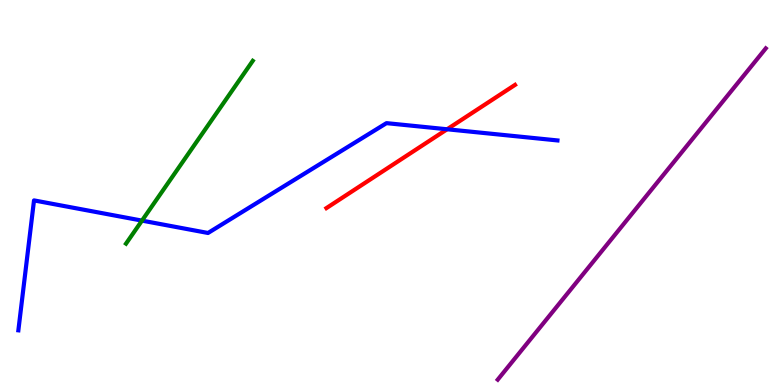[{'lines': ['blue', 'red'], 'intersections': [{'x': 5.77, 'y': 6.64}]}, {'lines': ['green', 'red'], 'intersections': []}, {'lines': ['purple', 'red'], 'intersections': []}, {'lines': ['blue', 'green'], 'intersections': [{'x': 1.83, 'y': 4.27}]}, {'lines': ['blue', 'purple'], 'intersections': []}, {'lines': ['green', 'purple'], 'intersections': []}]